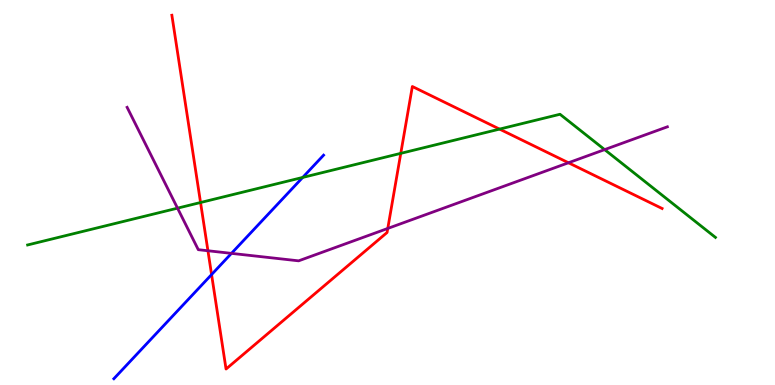[{'lines': ['blue', 'red'], 'intersections': [{'x': 2.73, 'y': 2.87}]}, {'lines': ['green', 'red'], 'intersections': [{'x': 2.59, 'y': 4.74}, {'x': 5.17, 'y': 6.02}, {'x': 6.45, 'y': 6.65}]}, {'lines': ['purple', 'red'], 'intersections': [{'x': 2.68, 'y': 3.49}, {'x': 5.0, 'y': 4.07}, {'x': 7.34, 'y': 5.77}]}, {'lines': ['blue', 'green'], 'intersections': [{'x': 3.91, 'y': 5.39}]}, {'lines': ['blue', 'purple'], 'intersections': [{'x': 2.99, 'y': 3.42}]}, {'lines': ['green', 'purple'], 'intersections': [{'x': 2.29, 'y': 4.59}, {'x': 7.8, 'y': 6.11}]}]